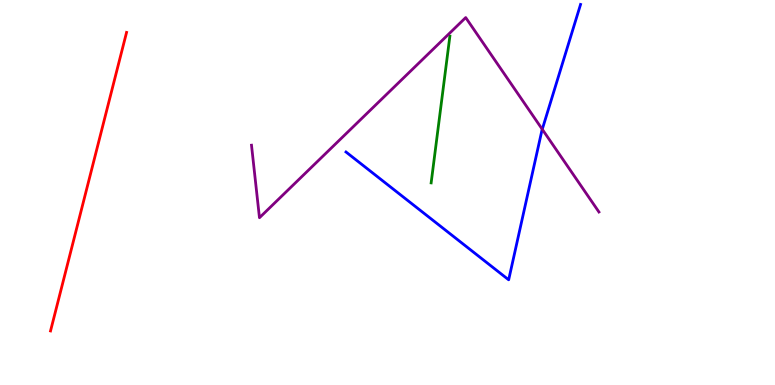[{'lines': ['blue', 'red'], 'intersections': []}, {'lines': ['green', 'red'], 'intersections': []}, {'lines': ['purple', 'red'], 'intersections': []}, {'lines': ['blue', 'green'], 'intersections': []}, {'lines': ['blue', 'purple'], 'intersections': [{'x': 7.0, 'y': 6.64}]}, {'lines': ['green', 'purple'], 'intersections': []}]